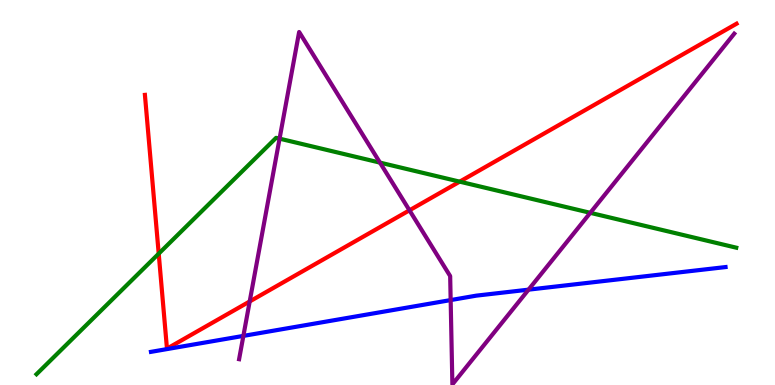[{'lines': ['blue', 'red'], 'intersections': []}, {'lines': ['green', 'red'], 'intersections': [{'x': 2.05, 'y': 3.41}, {'x': 5.93, 'y': 5.28}]}, {'lines': ['purple', 'red'], 'intersections': [{'x': 3.22, 'y': 2.17}, {'x': 5.28, 'y': 4.54}]}, {'lines': ['blue', 'green'], 'intersections': []}, {'lines': ['blue', 'purple'], 'intersections': [{'x': 3.14, 'y': 1.28}, {'x': 5.81, 'y': 2.21}, {'x': 6.82, 'y': 2.48}]}, {'lines': ['green', 'purple'], 'intersections': [{'x': 3.61, 'y': 6.4}, {'x': 4.9, 'y': 5.78}, {'x': 7.62, 'y': 4.47}]}]